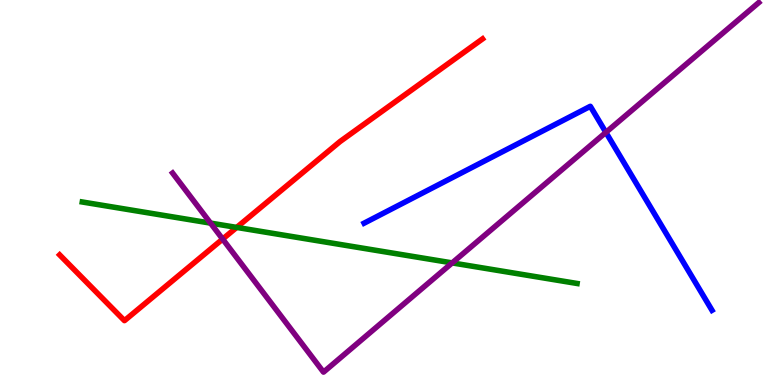[{'lines': ['blue', 'red'], 'intersections': []}, {'lines': ['green', 'red'], 'intersections': [{'x': 3.05, 'y': 4.09}]}, {'lines': ['purple', 'red'], 'intersections': [{'x': 2.87, 'y': 3.79}]}, {'lines': ['blue', 'green'], 'intersections': []}, {'lines': ['blue', 'purple'], 'intersections': [{'x': 7.82, 'y': 6.56}]}, {'lines': ['green', 'purple'], 'intersections': [{'x': 2.72, 'y': 4.2}, {'x': 5.83, 'y': 3.17}]}]